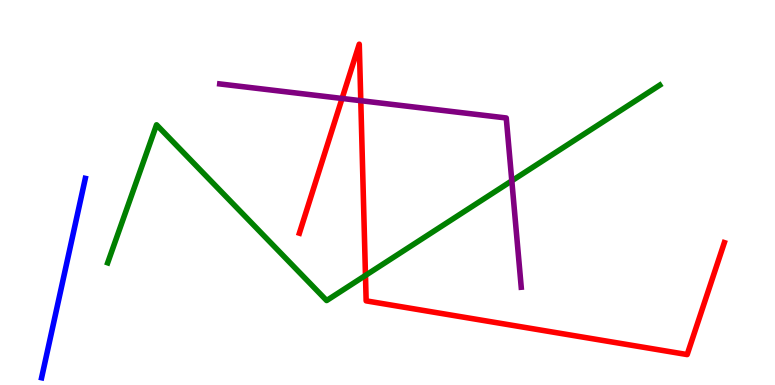[{'lines': ['blue', 'red'], 'intersections': []}, {'lines': ['green', 'red'], 'intersections': [{'x': 4.72, 'y': 2.85}]}, {'lines': ['purple', 'red'], 'intersections': [{'x': 4.41, 'y': 7.44}, {'x': 4.66, 'y': 7.38}]}, {'lines': ['blue', 'green'], 'intersections': []}, {'lines': ['blue', 'purple'], 'intersections': []}, {'lines': ['green', 'purple'], 'intersections': [{'x': 6.6, 'y': 5.3}]}]